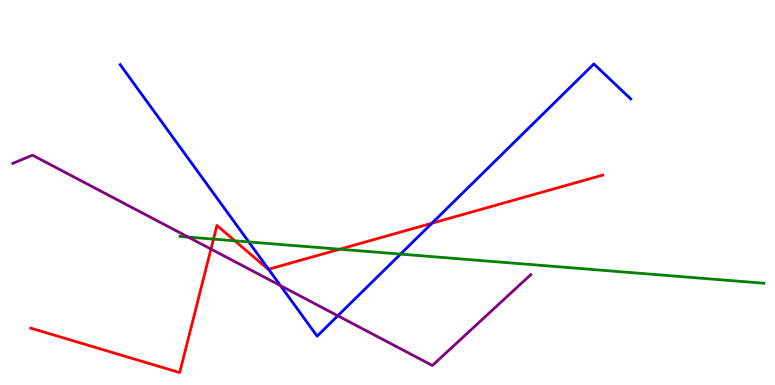[{'lines': ['blue', 'red'], 'intersections': [{'x': 3.47, 'y': 3.01}, {'x': 5.57, 'y': 4.2}]}, {'lines': ['green', 'red'], 'intersections': [{'x': 2.75, 'y': 3.79}, {'x': 3.03, 'y': 3.74}, {'x': 4.38, 'y': 3.53}]}, {'lines': ['purple', 'red'], 'intersections': [{'x': 2.72, 'y': 3.53}]}, {'lines': ['blue', 'green'], 'intersections': [{'x': 3.21, 'y': 3.72}, {'x': 5.17, 'y': 3.4}]}, {'lines': ['blue', 'purple'], 'intersections': [{'x': 3.62, 'y': 2.58}, {'x': 4.36, 'y': 1.8}]}, {'lines': ['green', 'purple'], 'intersections': [{'x': 2.43, 'y': 3.84}]}]